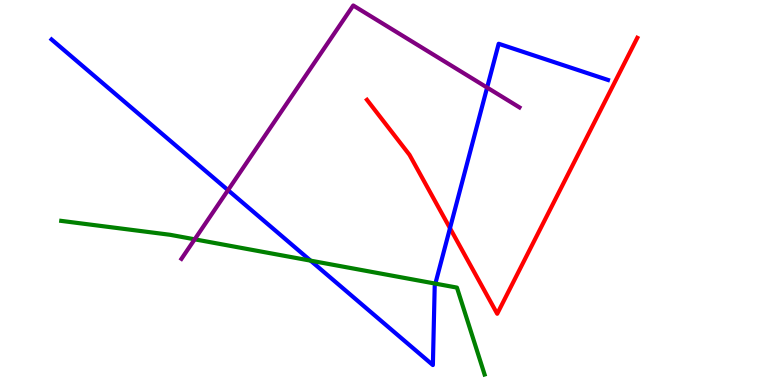[{'lines': ['blue', 'red'], 'intersections': [{'x': 5.81, 'y': 4.07}]}, {'lines': ['green', 'red'], 'intersections': []}, {'lines': ['purple', 'red'], 'intersections': []}, {'lines': ['blue', 'green'], 'intersections': [{'x': 4.01, 'y': 3.23}, {'x': 5.62, 'y': 2.63}]}, {'lines': ['blue', 'purple'], 'intersections': [{'x': 2.94, 'y': 5.06}, {'x': 6.29, 'y': 7.73}]}, {'lines': ['green', 'purple'], 'intersections': [{'x': 2.51, 'y': 3.78}]}]